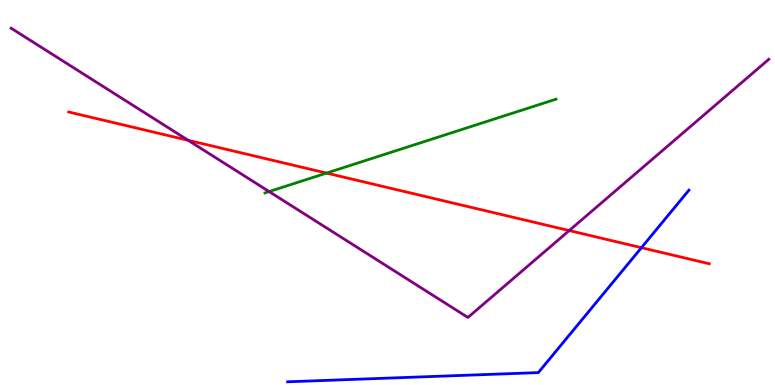[{'lines': ['blue', 'red'], 'intersections': [{'x': 8.28, 'y': 3.57}]}, {'lines': ['green', 'red'], 'intersections': [{'x': 4.21, 'y': 5.5}]}, {'lines': ['purple', 'red'], 'intersections': [{'x': 2.43, 'y': 6.36}, {'x': 7.34, 'y': 4.01}]}, {'lines': ['blue', 'green'], 'intersections': []}, {'lines': ['blue', 'purple'], 'intersections': []}, {'lines': ['green', 'purple'], 'intersections': [{'x': 3.47, 'y': 5.02}]}]